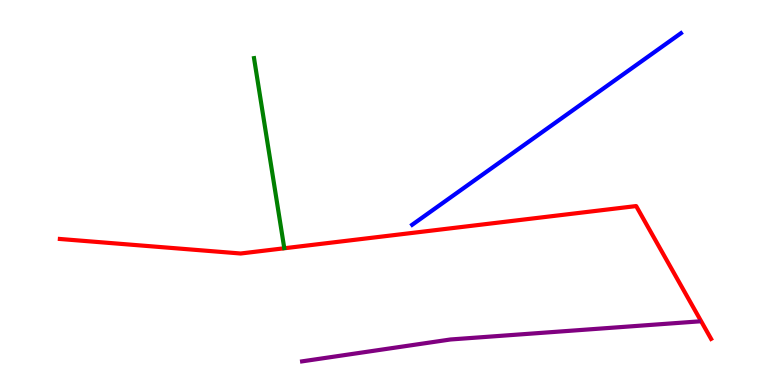[{'lines': ['blue', 'red'], 'intersections': []}, {'lines': ['green', 'red'], 'intersections': []}, {'lines': ['purple', 'red'], 'intersections': []}, {'lines': ['blue', 'green'], 'intersections': []}, {'lines': ['blue', 'purple'], 'intersections': []}, {'lines': ['green', 'purple'], 'intersections': []}]